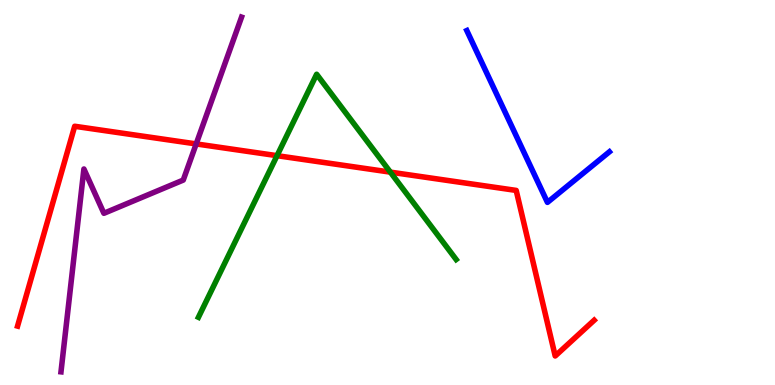[{'lines': ['blue', 'red'], 'intersections': []}, {'lines': ['green', 'red'], 'intersections': [{'x': 3.57, 'y': 5.96}, {'x': 5.04, 'y': 5.53}]}, {'lines': ['purple', 'red'], 'intersections': [{'x': 2.53, 'y': 6.26}]}, {'lines': ['blue', 'green'], 'intersections': []}, {'lines': ['blue', 'purple'], 'intersections': []}, {'lines': ['green', 'purple'], 'intersections': []}]